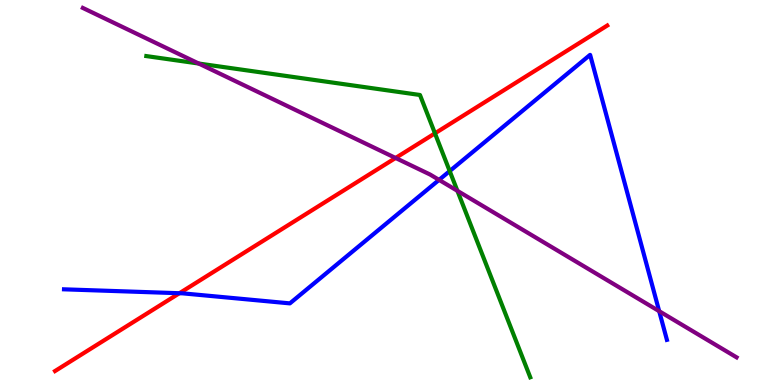[{'lines': ['blue', 'red'], 'intersections': [{'x': 2.31, 'y': 2.38}]}, {'lines': ['green', 'red'], 'intersections': [{'x': 5.61, 'y': 6.54}]}, {'lines': ['purple', 'red'], 'intersections': [{'x': 5.1, 'y': 5.9}]}, {'lines': ['blue', 'green'], 'intersections': [{'x': 5.8, 'y': 5.56}]}, {'lines': ['blue', 'purple'], 'intersections': [{'x': 5.67, 'y': 5.33}, {'x': 8.51, 'y': 1.92}]}, {'lines': ['green', 'purple'], 'intersections': [{'x': 2.56, 'y': 8.35}, {'x': 5.9, 'y': 5.04}]}]